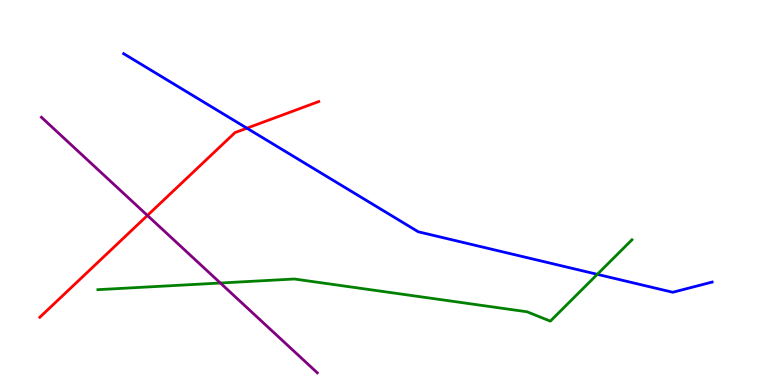[{'lines': ['blue', 'red'], 'intersections': [{'x': 3.19, 'y': 6.67}]}, {'lines': ['green', 'red'], 'intersections': []}, {'lines': ['purple', 'red'], 'intersections': [{'x': 1.9, 'y': 4.4}]}, {'lines': ['blue', 'green'], 'intersections': [{'x': 7.71, 'y': 2.87}]}, {'lines': ['blue', 'purple'], 'intersections': []}, {'lines': ['green', 'purple'], 'intersections': [{'x': 2.84, 'y': 2.65}]}]